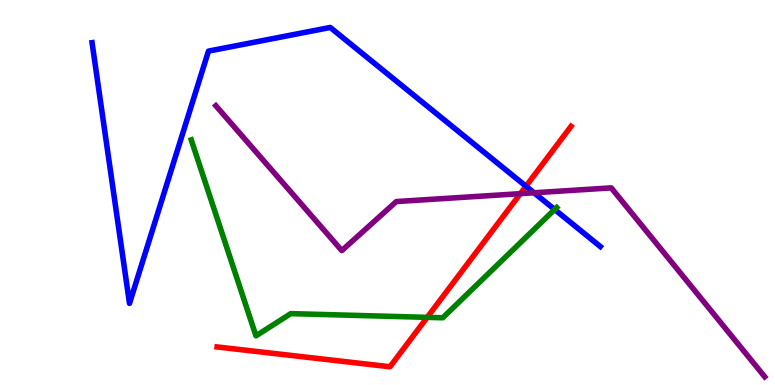[{'lines': ['blue', 'red'], 'intersections': [{'x': 6.79, 'y': 5.16}]}, {'lines': ['green', 'red'], 'intersections': [{'x': 5.51, 'y': 1.76}]}, {'lines': ['purple', 'red'], 'intersections': [{'x': 6.71, 'y': 4.97}]}, {'lines': ['blue', 'green'], 'intersections': [{'x': 7.16, 'y': 4.56}]}, {'lines': ['blue', 'purple'], 'intersections': [{'x': 6.89, 'y': 4.99}]}, {'lines': ['green', 'purple'], 'intersections': []}]